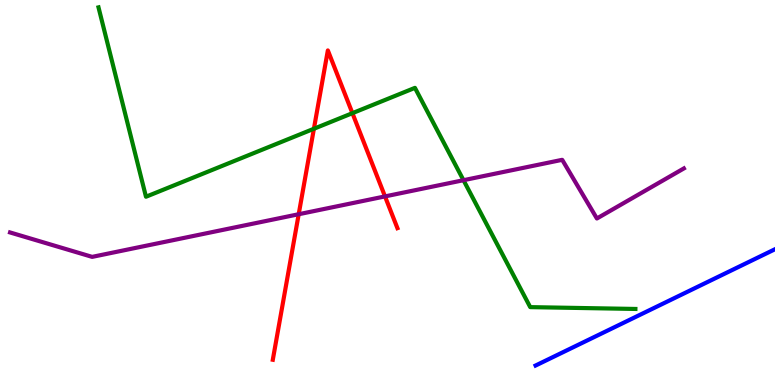[{'lines': ['blue', 'red'], 'intersections': []}, {'lines': ['green', 'red'], 'intersections': [{'x': 4.05, 'y': 6.66}, {'x': 4.55, 'y': 7.06}]}, {'lines': ['purple', 'red'], 'intersections': [{'x': 3.85, 'y': 4.44}, {'x': 4.97, 'y': 4.9}]}, {'lines': ['blue', 'green'], 'intersections': []}, {'lines': ['blue', 'purple'], 'intersections': []}, {'lines': ['green', 'purple'], 'intersections': [{'x': 5.98, 'y': 5.32}]}]